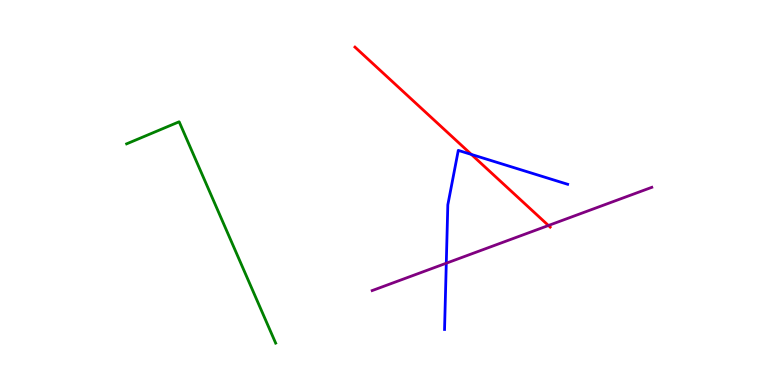[{'lines': ['blue', 'red'], 'intersections': [{'x': 6.08, 'y': 5.99}]}, {'lines': ['green', 'red'], 'intersections': []}, {'lines': ['purple', 'red'], 'intersections': [{'x': 7.08, 'y': 4.14}]}, {'lines': ['blue', 'green'], 'intersections': []}, {'lines': ['blue', 'purple'], 'intersections': [{'x': 5.76, 'y': 3.16}]}, {'lines': ['green', 'purple'], 'intersections': []}]